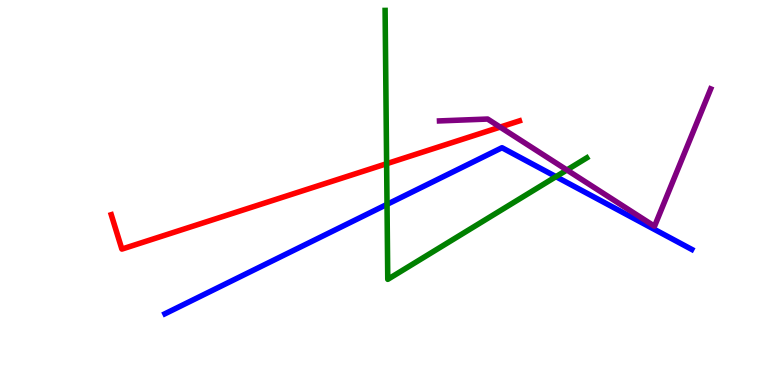[{'lines': ['blue', 'red'], 'intersections': []}, {'lines': ['green', 'red'], 'intersections': [{'x': 4.99, 'y': 5.75}]}, {'lines': ['purple', 'red'], 'intersections': [{'x': 6.45, 'y': 6.7}]}, {'lines': ['blue', 'green'], 'intersections': [{'x': 4.99, 'y': 4.69}, {'x': 7.17, 'y': 5.41}]}, {'lines': ['blue', 'purple'], 'intersections': []}, {'lines': ['green', 'purple'], 'intersections': [{'x': 7.31, 'y': 5.58}]}]